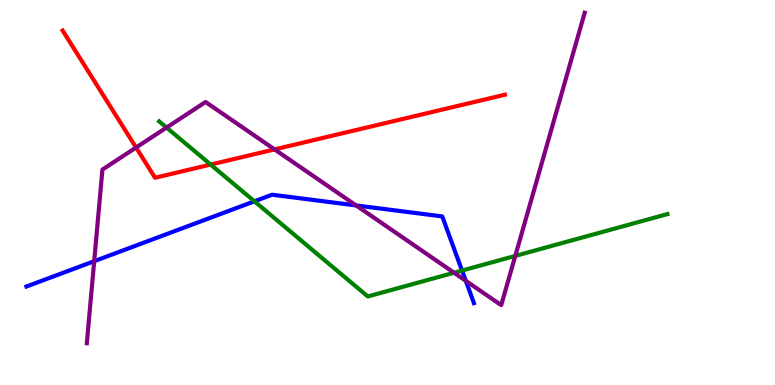[{'lines': ['blue', 'red'], 'intersections': []}, {'lines': ['green', 'red'], 'intersections': [{'x': 2.72, 'y': 5.73}]}, {'lines': ['purple', 'red'], 'intersections': [{'x': 1.76, 'y': 6.17}, {'x': 3.54, 'y': 6.12}]}, {'lines': ['blue', 'green'], 'intersections': [{'x': 3.28, 'y': 4.77}, {'x': 5.96, 'y': 2.97}]}, {'lines': ['blue', 'purple'], 'intersections': [{'x': 1.22, 'y': 3.22}, {'x': 4.6, 'y': 4.66}, {'x': 6.01, 'y': 2.71}]}, {'lines': ['green', 'purple'], 'intersections': [{'x': 2.15, 'y': 6.69}, {'x': 5.86, 'y': 2.92}, {'x': 6.65, 'y': 3.35}]}]